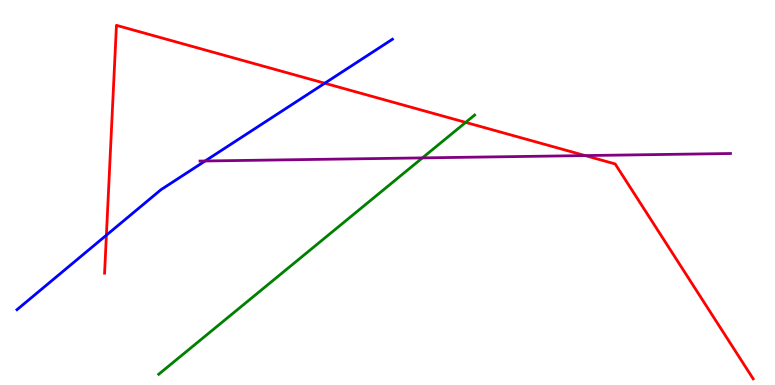[{'lines': ['blue', 'red'], 'intersections': [{'x': 1.37, 'y': 3.89}, {'x': 4.19, 'y': 7.84}]}, {'lines': ['green', 'red'], 'intersections': [{'x': 6.01, 'y': 6.82}]}, {'lines': ['purple', 'red'], 'intersections': [{'x': 7.55, 'y': 5.96}]}, {'lines': ['blue', 'green'], 'intersections': []}, {'lines': ['blue', 'purple'], 'intersections': [{'x': 2.65, 'y': 5.82}]}, {'lines': ['green', 'purple'], 'intersections': [{'x': 5.45, 'y': 5.9}]}]